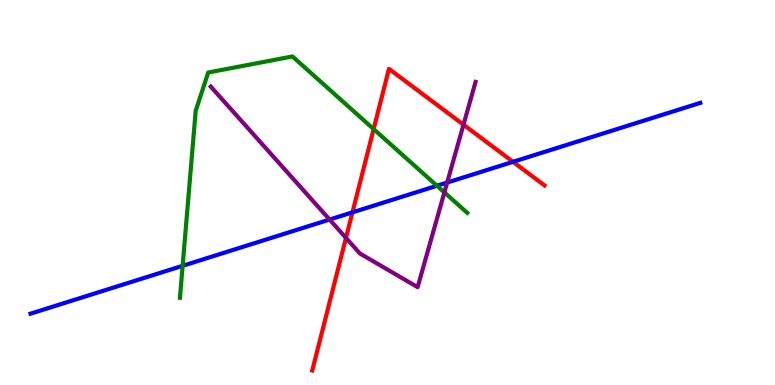[{'lines': ['blue', 'red'], 'intersections': [{'x': 4.55, 'y': 4.48}, {'x': 6.62, 'y': 5.8}]}, {'lines': ['green', 'red'], 'intersections': [{'x': 4.82, 'y': 6.65}]}, {'lines': ['purple', 'red'], 'intersections': [{'x': 4.46, 'y': 3.82}, {'x': 5.98, 'y': 6.76}]}, {'lines': ['blue', 'green'], 'intersections': [{'x': 2.36, 'y': 3.1}, {'x': 5.64, 'y': 5.18}]}, {'lines': ['blue', 'purple'], 'intersections': [{'x': 4.25, 'y': 4.3}, {'x': 5.77, 'y': 5.26}]}, {'lines': ['green', 'purple'], 'intersections': [{'x': 5.73, 'y': 5.0}]}]